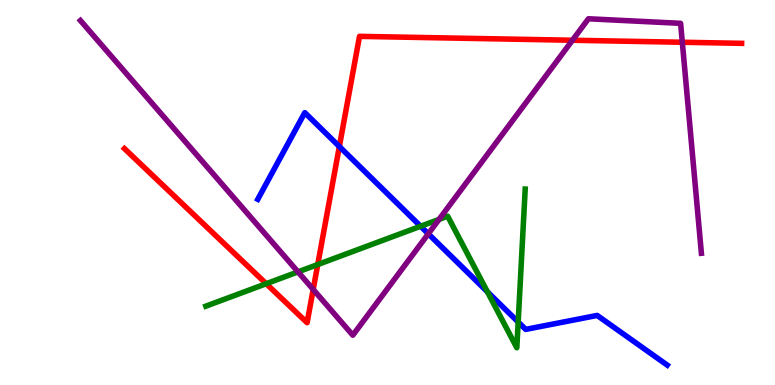[{'lines': ['blue', 'red'], 'intersections': [{'x': 4.38, 'y': 6.19}]}, {'lines': ['green', 'red'], 'intersections': [{'x': 3.43, 'y': 2.63}, {'x': 4.1, 'y': 3.13}]}, {'lines': ['purple', 'red'], 'intersections': [{'x': 4.04, 'y': 2.48}, {'x': 7.39, 'y': 8.95}, {'x': 8.8, 'y': 8.9}]}, {'lines': ['blue', 'green'], 'intersections': [{'x': 5.43, 'y': 4.12}, {'x': 6.29, 'y': 2.42}, {'x': 6.69, 'y': 1.64}]}, {'lines': ['blue', 'purple'], 'intersections': [{'x': 5.53, 'y': 3.93}]}, {'lines': ['green', 'purple'], 'intersections': [{'x': 3.85, 'y': 2.94}, {'x': 5.67, 'y': 4.3}]}]